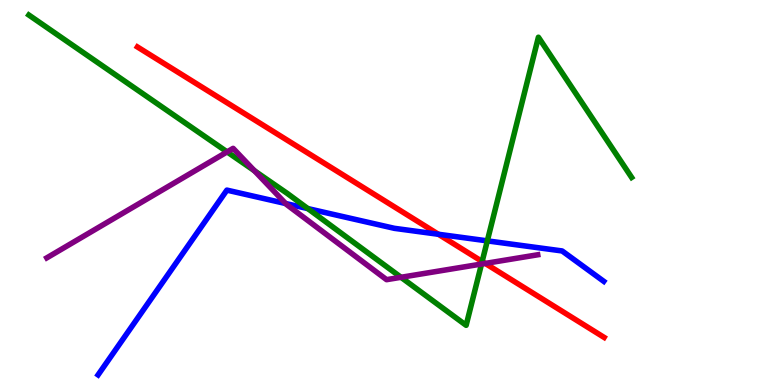[{'lines': ['blue', 'red'], 'intersections': [{'x': 5.66, 'y': 3.92}]}, {'lines': ['green', 'red'], 'intersections': [{'x': 6.22, 'y': 3.21}]}, {'lines': ['purple', 'red'], 'intersections': [{'x': 6.26, 'y': 3.16}]}, {'lines': ['blue', 'green'], 'intersections': [{'x': 3.97, 'y': 4.58}, {'x': 6.29, 'y': 3.74}]}, {'lines': ['blue', 'purple'], 'intersections': [{'x': 3.69, 'y': 4.71}]}, {'lines': ['green', 'purple'], 'intersections': [{'x': 2.93, 'y': 6.05}, {'x': 3.28, 'y': 5.56}, {'x': 5.17, 'y': 2.8}, {'x': 6.21, 'y': 3.14}]}]